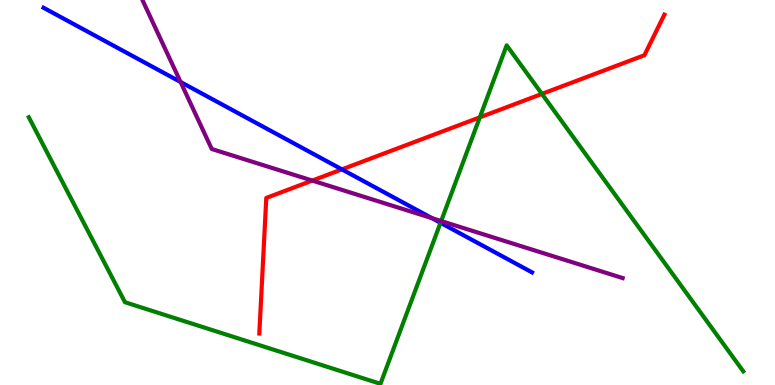[{'lines': ['blue', 'red'], 'intersections': [{'x': 4.41, 'y': 5.6}]}, {'lines': ['green', 'red'], 'intersections': [{'x': 6.19, 'y': 6.95}, {'x': 6.99, 'y': 7.56}]}, {'lines': ['purple', 'red'], 'intersections': [{'x': 4.03, 'y': 5.31}]}, {'lines': ['blue', 'green'], 'intersections': [{'x': 5.68, 'y': 4.21}]}, {'lines': ['blue', 'purple'], 'intersections': [{'x': 2.33, 'y': 7.87}, {'x': 5.57, 'y': 4.33}]}, {'lines': ['green', 'purple'], 'intersections': [{'x': 5.69, 'y': 4.26}]}]